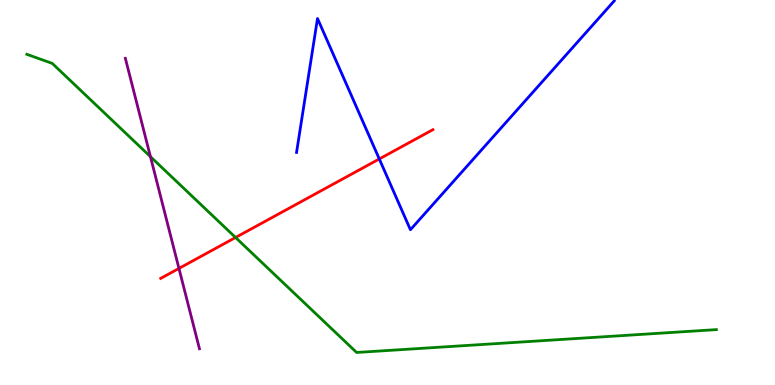[{'lines': ['blue', 'red'], 'intersections': [{'x': 4.89, 'y': 5.87}]}, {'lines': ['green', 'red'], 'intersections': [{'x': 3.04, 'y': 3.83}]}, {'lines': ['purple', 'red'], 'intersections': [{'x': 2.31, 'y': 3.03}]}, {'lines': ['blue', 'green'], 'intersections': []}, {'lines': ['blue', 'purple'], 'intersections': []}, {'lines': ['green', 'purple'], 'intersections': [{'x': 1.94, 'y': 5.93}]}]